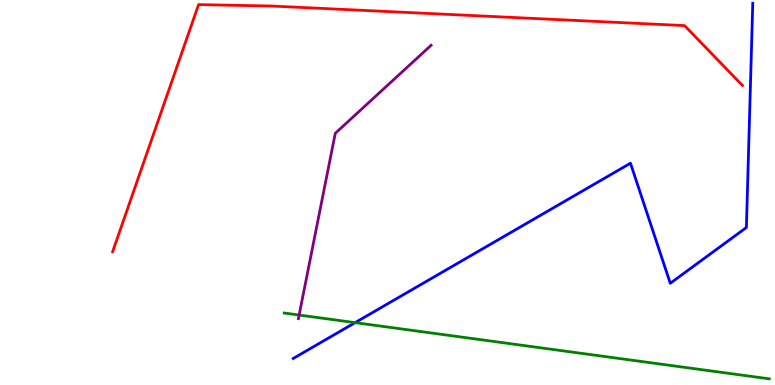[{'lines': ['blue', 'red'], 'intersections': []}, {'lines': ['green', 'red'], 'intersections': []}, {'lines': ['purple', 'red'], 'intersections': []}, {'lines': ['blue', 'green'], 'intersections': [{'x': 4.58, 'y': 1.62}]}, {'lines': ['blue', 'purple'], 'intersections': []}, {'lines': ['green', 'purple'], 'intersections': [{'x': 3.86, 'y': 1.82}]}]